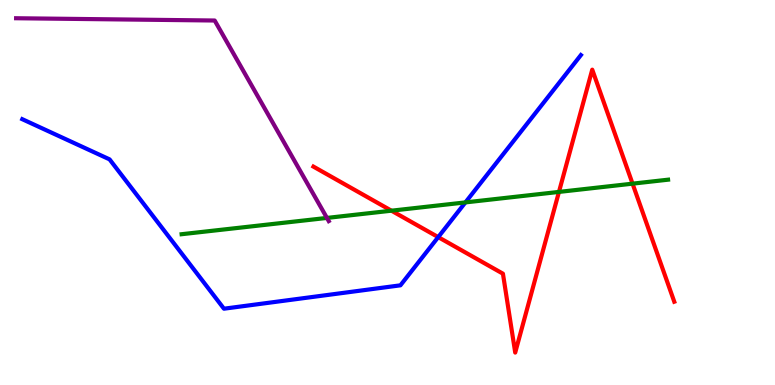[{'lines': ['blue', 'red'], 'intersections': [{'x': 5.65, 'y': 3.84}]}, {'lines': ['green', 'red'], 'intersections': [{'x': 5.05, 'y': 4.53}, {'x': 7.21, 'y': 5.02}, {'x': 8.16, 'y': 5.23}]}, {'lines': ['purple', 'red'], 'intersections': []}, {'lines': ['blue', 'green'], 'intersections': [{'x': 6.01, 'y': 4.74}]}, {'lines': ['blue', 'purple'], 'intersections': []}, {'lines': ['green', 'purple'], 'intersections': [{'x': 4.22, 'y': 4.34}]}]